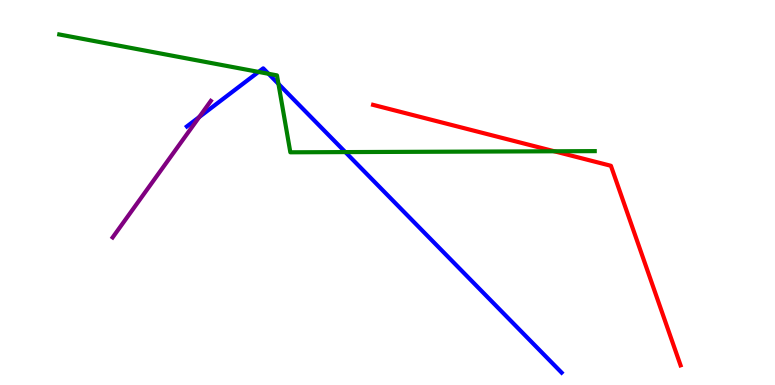[{'lines': ['blue', 'red'], 'intersections': []}, {'lines': ['green', 'red'], 'intersections': [{'x': 7.15, 'y': 6.07}]}, {'lines': ['purple', 'red'], 'intersections': []}, {'lines': ['blue', 'green'], 'intersections': [{'x': 3.34, 'y': 8.13}, {'x': 3.46, 'y': 8.08}, {'x': 3.59, 'y': 7.82}, {'x': 4.46, 'y': 6.05}]}, {'lines': ['blue', 'purple'], 'intersections': [{'x': 2.57, 'y': 6.96}]}, {'lines': ['green', 'purple'], 'intersections': []}]